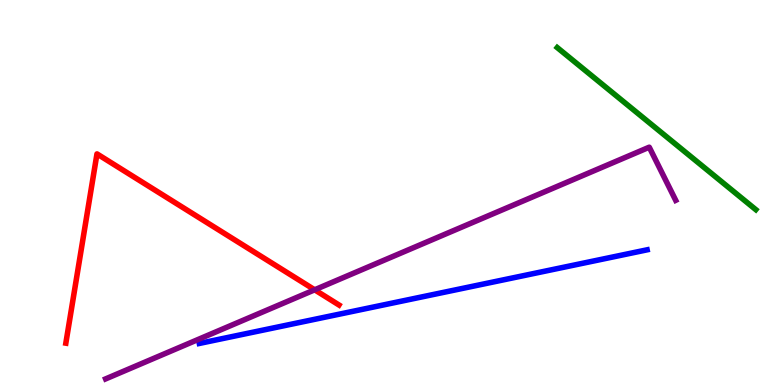[{'lines': ['blue', 'red'], 'intersections': []}, {'lines': ['green', 'red'], 'intersections': []}, {'lines': ['purple', 'red'], 'intersections': [{'x': 4.06, 'y': 2.47}]}, {'lines': ['blue', 'green'], 'intersections': []}, {'lines': ['blue', 'purple'], 'intersections': []}, {'lines': ['green', 'purple'], 'intersections': []}]